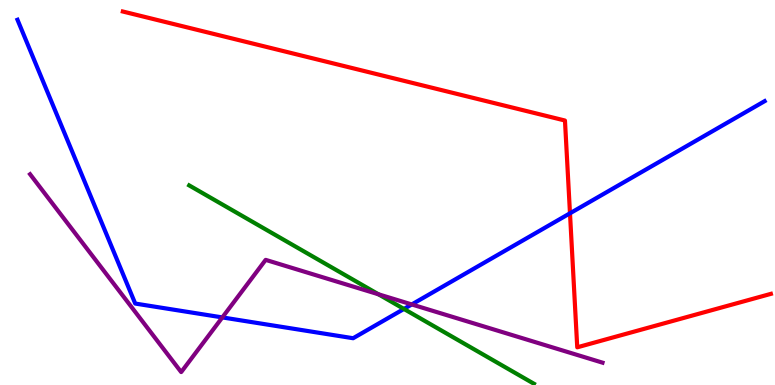[{'lines': ['blue', 'red'], 'intersections': [{'x': 7.35, 'y': 4.46}]}, {'lines': ['green', 'red'], 'intersections': []}, {'lines': ['purple', 'red'], 'intersections': []}, {'lines': ['blue', 'green'], 'intersections': [{'x': 5.21, 'y': 1.98}]}, {'lines': ['blue', 'purple'], 'intersections': [{'x': 2.87, 'y': 1.76}, {'x': 5.31, 'y': 2.09}]}, {'lines': ['green', 'purple'], 'intersections': [{'x': 4.88, 'y': 2.36}]}]